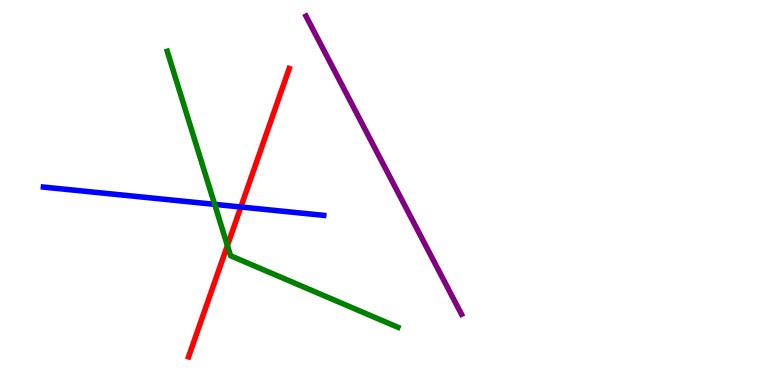[{'lines': ['blue', 'red'], 'intersections': [{'x': 3.11, 'y': 4.62}]}, {'lines': ['green', 'red'], 'intersections': [{'x': 2.93, 'y': 3.62}]}, {'lines': ['purple', 'red'], 'intersections': []}, {'lines': ['blue', 'green'], 'intersections': [{'x': 2.77, 'y': 4.69}]}, {'lines': ['blue', 'purple'], 'intersections': []}, {'lines': ['green', 'purple'], 'intersections': []}]